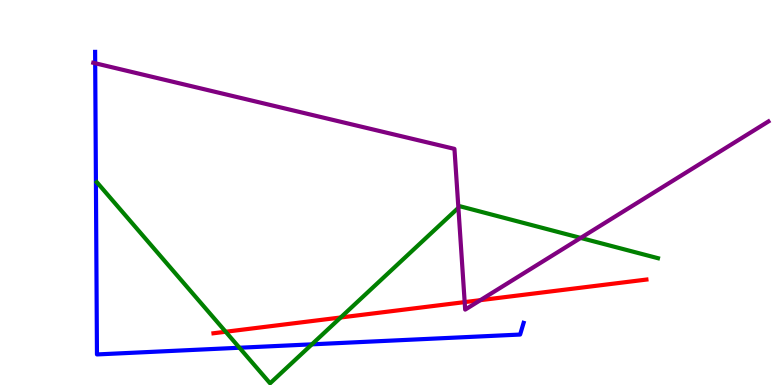[{'lines': ['blue', 'red'], 'intersections': []}, {'lines': ['green', 'red'], 'intersections': [{'x': 2.91, 'y': 1.38}, {'x': 4.4, 'y': 1.75}]}, {'lines': ['purple', 'red'], 'intersections': [{'x': 6.0, 'y': 2.15}, {'x': 6.2, 'y': 2.2}]}, {'lines': ['blue', 'green'], 'intersections': [{'x': 3.09, 'y': 0.968}, {'x': 4.02, 'y': 1.06}]}, {'lines': ['blue', 'purple'], 'intersections': [{'x': 1.23, 'y': 8.36}]}, {'lines': ['green', 'purple'], 'intersections': [{'x': 5.91, 'y': 4.6}, {'x': 7.49, 'y': 3.82}]}]